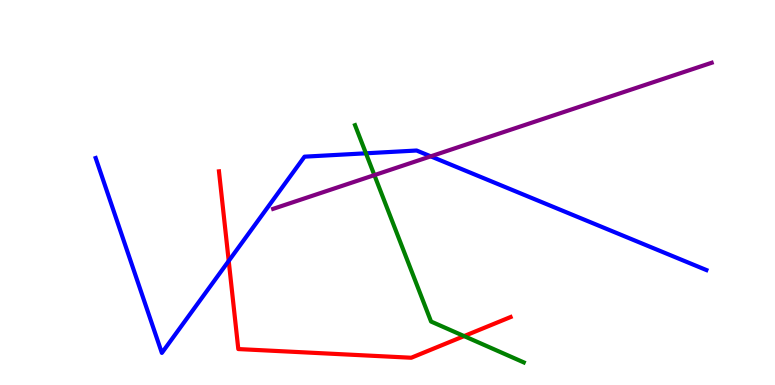[{'lines': ['blue', 'red'], 'intersections': [{'x': 2.95, 'y': 3.22}]}, {'lines': ['green', 'red'], 'intersections': [{'x': 5.99, 'y': 1.27}]}, {'lines': ['purple', 'red'], 'intersections': []}, {'lines': ['blue', 'green'], 'intersections': [{'x': 4.72, 'y': 6.02}]}, {'lines': ['blue', 'purple'], 'intersections': [{'x': 5.56, 'y': 5.94}]}, {'lines': ['green', 'purple'], 'intersections': [{'x': 4.83, 'y': 5.45}]}]